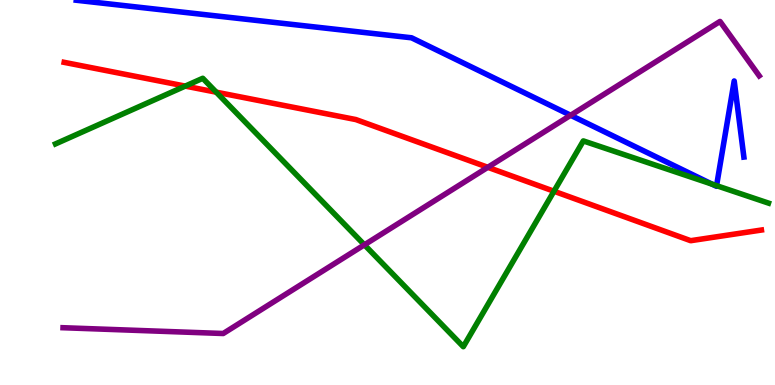[{'lines': ['blue', 'red'], 'intersections': []}, {'lines': ['green', 'red'], 'intersections': [{'x': 2.39, 'y': 7.76}, {'x': 2.79, 'y': 7.61}, {'x': 7.15, 'y': 5.03}]}, {'lines': ['purple', 'red'], 'intersections': [{'x': 6.29, 'y': 5.65}]}, {'lines': ['blue', 'green'], 'intersections': [{'x': 9.19, 'y': 5.22}, {'x': 9.25, 'y': 5.18}]}, {'lines': ['blue', 'purple'], 'intersections': [{'x': 7.36, 'y': 7.01}]}, {'lines': ['green', 'purple'], 'intersections': [{'x': 4.7, 'y': 3.64}]}]